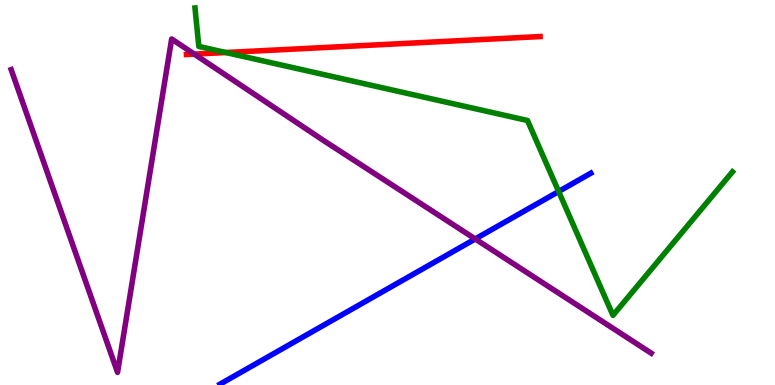[{'lines': ['blue', 'red'], 'intersections': []}, {'lines': ['green', 'red'], 'intersections': [{'x': 2.91, 'y': 8.64}]}, {'lines': ['purple', 'red'], 'intersections': [{'x': 2.51, 'y': 8.59}]}, {'lines': ['blue', 'green'], 'intersections': [{'x': 7.21, 'y': 5.03}]}, {'lines': ['blue', 'purple'], 'intersections': [{'x': 6.13, 'y': 3.79}]}, {'lines': ['green', 'purple'], 'intersections': []}]